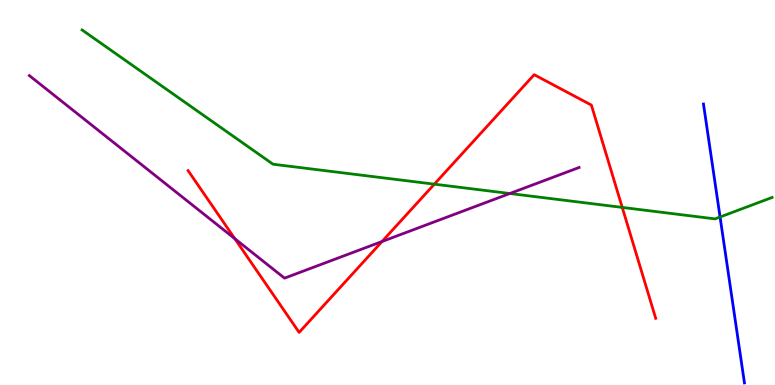[{'lines': ['blue', 'red'], 'intersections': []}, {'lines': ['green', 'red'], 'intersections': [{'x': 5.6, 'y': 5.22}, {'x': 8.03, 'y': 4.61}]}, {'lines': ['purple', 'red'], 'intersections': [{'x': 3.03, 'y': 3.8}, {'x': 4.93, 'y': 3.73}]}, {'lines': ['blue', 'green'], 'intersections': [{'x': 9.29, 'y': 4.36}]}, {'lines': ['blue', 'purple'], 'intersections': []}, {'lines': ['green', 'purple'], 'intersections': [{'x': 6.58, 'y': 4.97}]}]